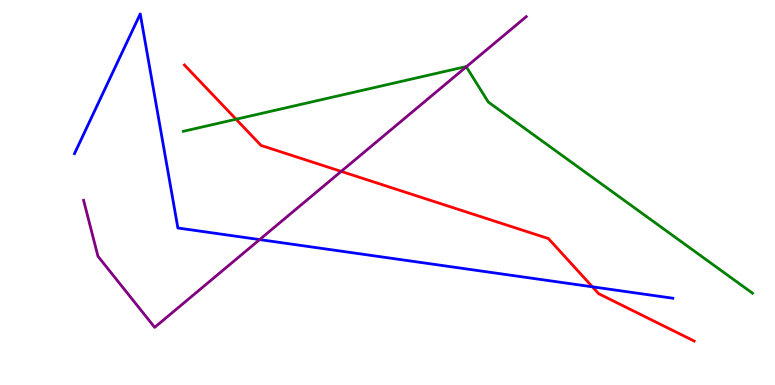[{'lines': ['blue', 'red'], 'intersections': [{'x': 7.64, 'y': 2.55}]}, {'lines': ['green', 'red'], 'intersections': [{'x': 3.05, 'y': 6.9}]}, {'lines': ['purple', 'red'], 'intersections': [{'x': 4.4, 'y': 5.55}]}, {'lines': ['blue', 'green'], 'intersections': []}, {'lines': ['blue', 'purple'], 'intersections': [{'x': 3.35, 'y': 3.78}]}, {'lines': ['green', 'purple'], 'intersections': [{'x': 6.02, 'y': 8.26}]}]